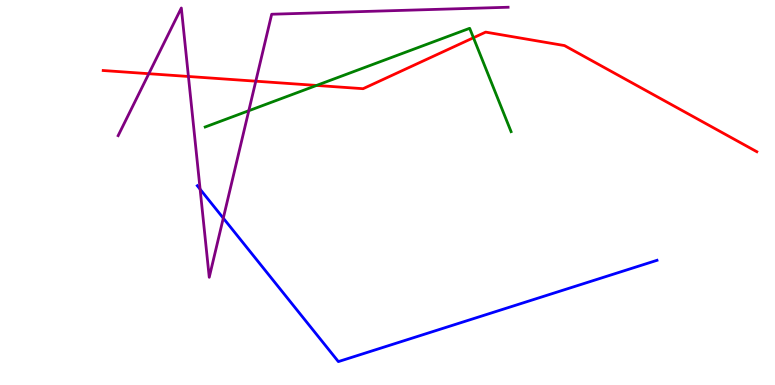[{'lines': ['blue', 'red'], 'intersections': []}, {'lines': ['green', 'red'], 'intersections': [{'x': 4.08, 'y': 7.78}, {'x': 6.11, 'y': 9.02}]}, {'lines': ['purple', 'red'], 'intersections': [{'x': 1.92, 'y': 8.09}, {'x': 2.43, 'y': 8.01}, {'x': 3.3, 'y': 7.89}]}, {'lines': ['blue', 'green'], 'intersections': []}, {'lines': ['blue', 'purple'], 'intersections': [{'x': 2.58, 'y': 5.08}, {'x': 2.88, 'y': 4.33}]}, {'lines': ['green', 'purple'], 'intersections': [{'x': 3.21, 'y': 7.12}]}]